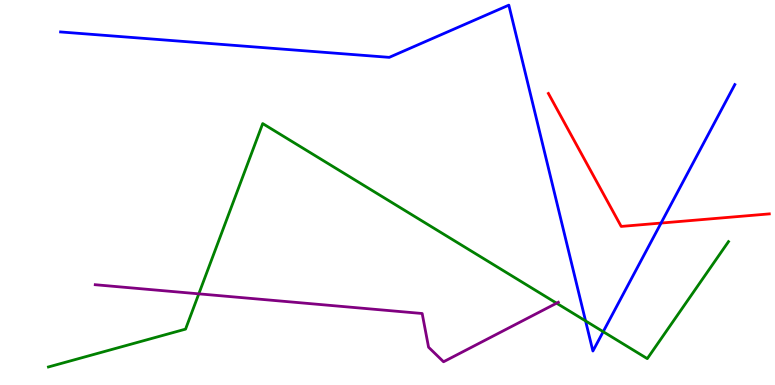[{'lines': ['blue', 'red'], 'intersections': [{'x': 8.53, 'y': 4.21}]}, {'lines': ['green', 'red'], 'intersections': []}, {'lines': ['purple', 'red'], 'intersections': []}, {'lines': ['blue', 'green'], 'intersections': [{'x': 7.56, 'y': 1.66}, {'x': 7.78, 'y': 1.38}]}, {'lines': ['blue', 'purple'], 'intersections': []}, {'lines': ['green', 'purple'], 'intersections': [{'x': 2.57, 'y': 2.37}, {'x': 7.18, 'y': 2.13}]}]